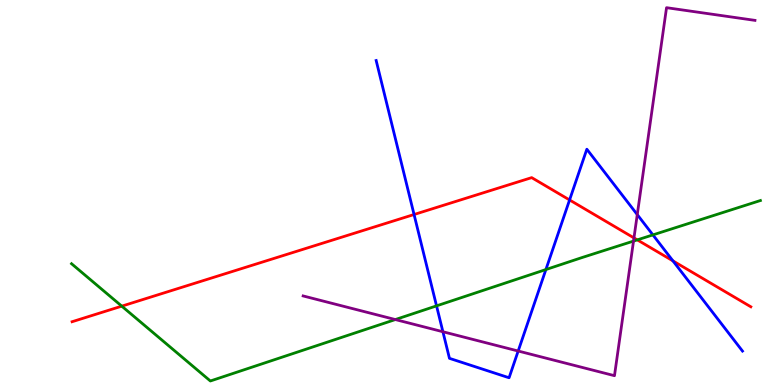[{'lines': ['blue', 'red'], 'intersections': [{'x': 5.34, 'y': 4.43}, {'x': 7.35, 'y': 4.81}, {'x': 8.68, 'y': 3.22}]}, {'lines': ['green', 'red'], 'intersections': [{'x': 1.57, 'y': 2.05}, {'x': 8.22, 'y': 3.77}]}, {'lines': ['purple', 'red'], 'intersections': [{'x': 8.18, 'y': 3.82}]}, {'lines': ['blue', 'green'], 'intersections': [{'x': 5.63, 'y': 2.06}, {'x': 7.04, 'y': 3.0}, {'x': 8.42, 'y': 3.9}]}, {'lines': ['blue', 'purple'], 'intersections': [{'x': 5.71, 'y': 1.38}, {'x': 6.69, 'y': 0.883}, {'x': 8.22, 'y': 4.43}]}, {'lines': ['green', 'purple'], 'intersections': [{'x': 5.1, 'y': 1.7}, {'x': 8.17, 'y': 3.74}]}]